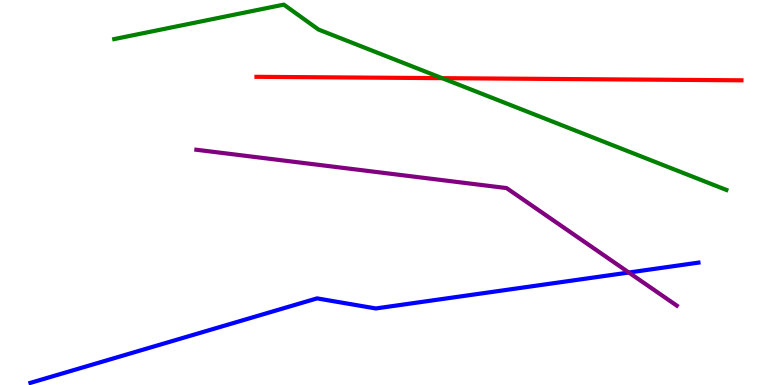[{'lines': ['blue', 'red'], 'intersections': []}, {'lines': ['green', 'red'], 'intersections': [{'x': 5.71, 'y': 7.97}]}, {'lines': ['purple', 'red'], 'intersections': []}, {'lines': ['blue', 'green'], 'intersections': []}, {'lines': ['blue', 'purple'], 'intersections': [{'x': 8.11, 'y': 2.92}]}, {'lines': ['green', 'purple'], 'intersections': []}]